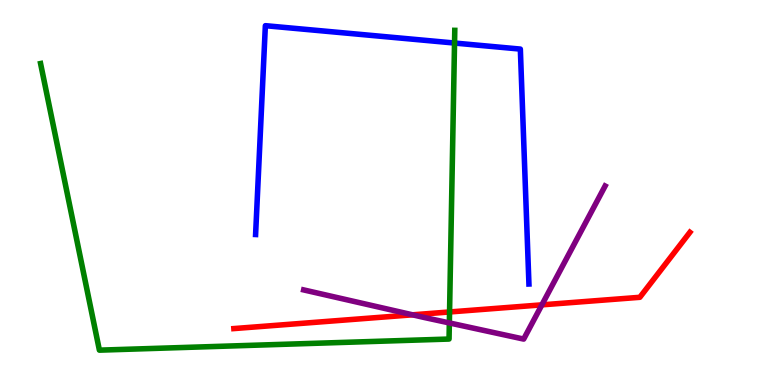[{'lines': ['blue', 'red'], 'intersections': []}, {'lines': ['green', 'red'], 'intersections': [{'x': 5.8, 'y': 1.9}]}, {'lines': ['purple', 'red'], 'intersections': [{'x': 5.32, 'y': 1.82}, {'x': 6.99, 'y': 2.08}]}, {'lines': ['blue', 'green'], 'intersections': [{'x': 5.86, 'y': 8.88}]}, {'lines': ['blue', 'purple'], 'intersections': []}, {'lines': ['green', 'purple'], 'intersections': [{'x': 5.8, 'y': 1.61}]}]